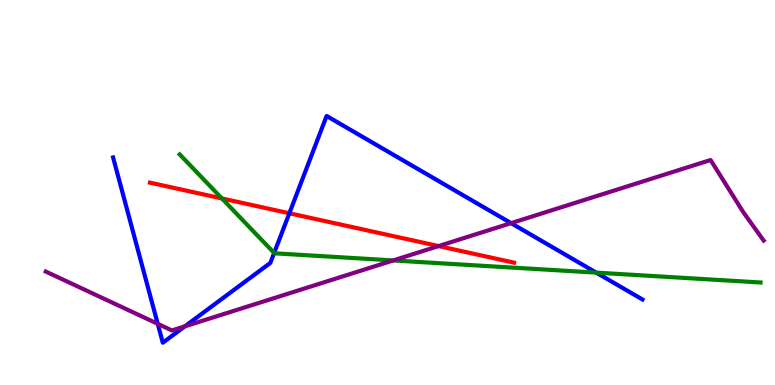[{'lines': ['blue', 'red'], 'intersections': [{'x': 3.73, 'y': 4.46}]}, {'lines': ['green', 'red'], 'intersections': [{'x': 2.86, 'y': 4.85}]}, {'lines': ['purple', 'red'], 'intersections': [{'x': 5.66, 'y': 3.61}]}, {'lines': ['blue', 'green'], 'intersections': [{'x': 3.54, 'y': 3.43}, {'x': 7.69, 'y': 2.92}]}, {'lines': ['blue', 'purple'], 'intersections': [{'x': 2.04, 'y': 1.59}, {'x': 2.39, 'y': 1.52}, {'x': 6.59, 'y': 4.2}]}, {'lines': ['green', 'purple'], 'intersections': [{'x': 5.07, 'y': 3.24}]}]